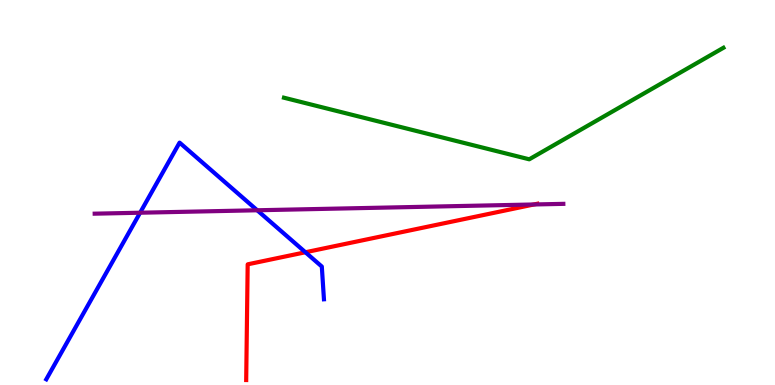[{'lines': ['blue', 'red'], 'intersections': [{'x': 3.94, 'y': 3.45}]}, {'lines': ['green', 'red'], 'intersections': []}, {'lines': ['purple', 'red'], 'intersections': [{'x': 6.89, 'y': 4.69}]}, {'lines': ['blue', 'green'], 'intersections': []}, {'lines': ['blue', 'purple'], 'intersections': [{'x': 1.81, 'y': 4.47}, {'x': 3.32, 'y': 4.54}]}, {'lines': ['green', 'purple'], 'intersections': []}]